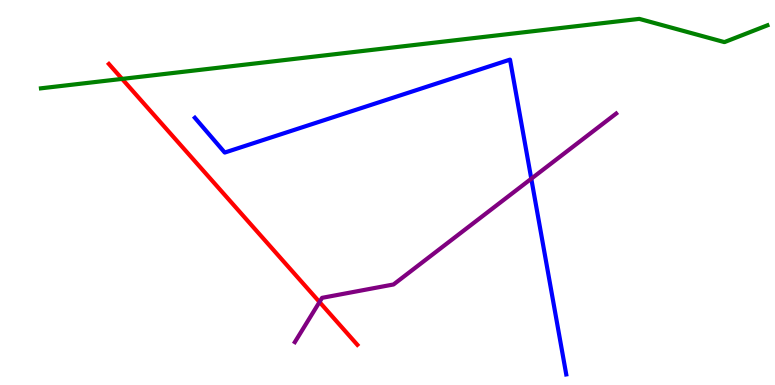[{'lines': ['blue', 'red'], 'intersections': []}, {'lines': ['green', 'red'], 'intersections': [{'x': 1.58, 'y': 7.95}]}, {'lines': ['purple', 'red'], 'intersections': [{'x': 4.12, 'y': 2.16}]}, {'lines': ['blue', 'green'], 'intersections': []}, {'lines': ['blue', 'purple'], 'intersections': [{'x': 6.86, 'y': 5.36}]}, {'lines': ['green', 'purple'], 'intersections': []}]